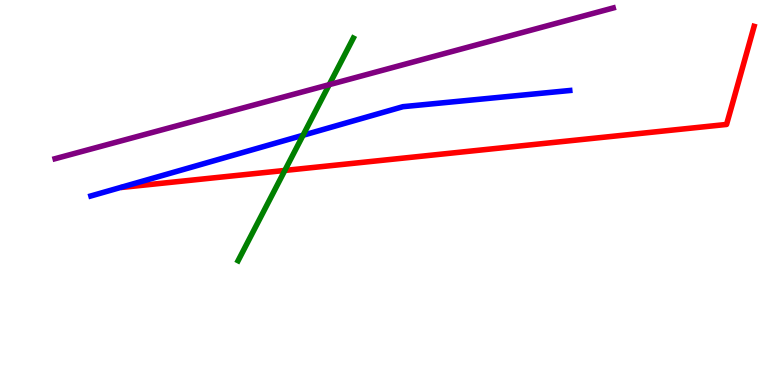[{'lines': ['blue', 'red'], 'intersections': []}, {'lines': ['green', 'red'], 'intersections': [{'x': 3.68, 'y': 5.57}]}, {'lines': ['purple', 'red'], 'intersections': []}, {'lines': ['blue', 'green'], 'intersections': [{'x': 3.91, 'y': 6.49}]}, {'lines': ['blue', 'purple'], 'intersections': []}, {'lines': ['green', 'purple'], 'intersections': [{'x': 4.25, 'y': 7.8}]}]